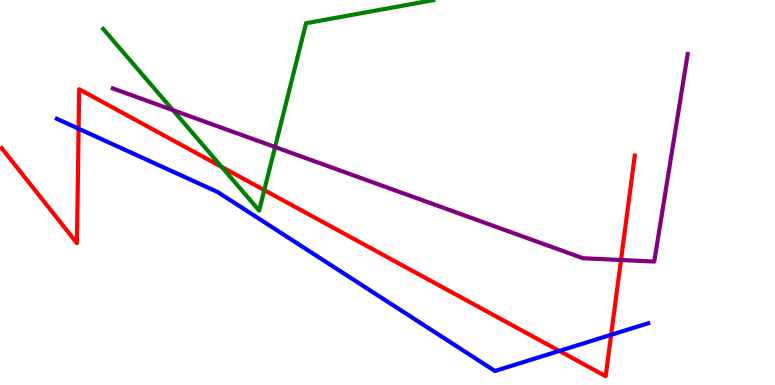[{'lines': ['blue', 'red'], 'intersections': [{'x': 1.01, 'y': 6.66}, {'x': 7.22, 'y': 0.885}, {'x': 7.89, 'y': 1.3}]}, {'lines': ['green', 'red'], 'intersections': [{'x': 2.86, 'y': 5.67}, {'x': 3.41, 'y': 5.06}]}, {'lines': ['purple', 'red'], 'intersections': [{'x': 8.01, 'y': 3.25}]}, {'lines': ['blue', 'green'], 'intersections': []}, {'lines': ['blue', 'purple'], 'intersections': []}, {'lines': ['green', 'purple'], 'intersections': [{'x': 2.23, 'y': 7.14}, {'x': 3.55, 'y': 6.18}]}]